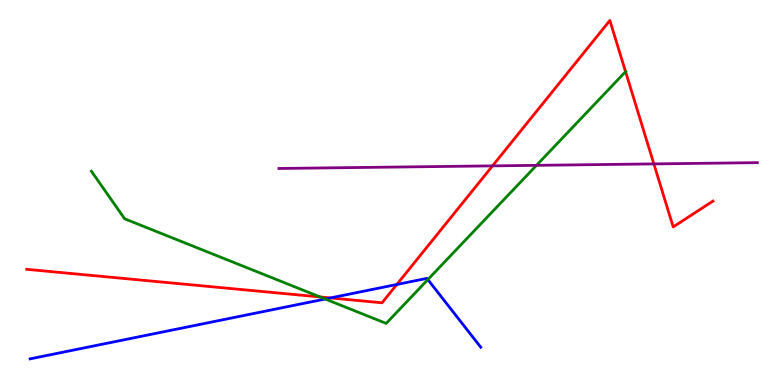[{'lines': ['blue', 'red'], 'intersections': [{'x': 4.26, 'y': 2.26}, {'x': 5.12, 'y': 2.61}]}, {'lines': ['green', 'red'], 'intersections': [{'x': 4.13, 'y': 2.29}, {'x': 8.07, 'y': 8.14}]}, {'lines': ['purple', 'red'], 'intersections': [{'x': 6.36, 'y': 5.69}, {'x': 8.44, 'y': 5.74}]}, {'lines': ['blue', 'green'], 'intersections': [{'x': 4.2, 'y': 2.23}, {'x': 5.52, 'y': 2.74}]}, {'lines': ['blue', 'purple'], 'intersections': []}, {'lines': ['green', 'purple'], 'intersections': [{'x': 6.92, 'y': 5.71}]}]